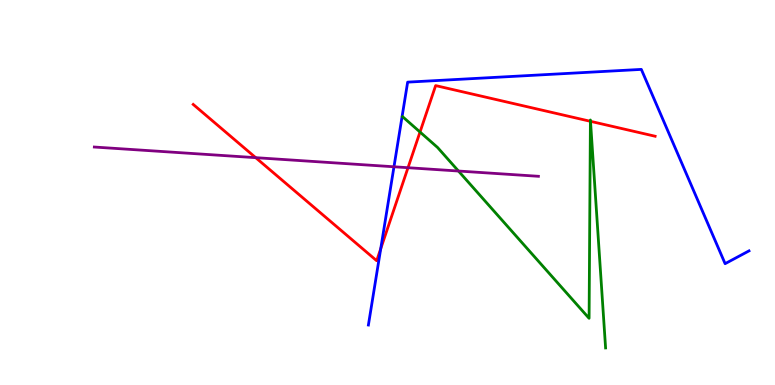[{'lines': ['blue', 'red'], 'intersections': [{'x': 4.91, 'y': 3.54}]}, {'lines': ['green', 'red'], 'intersections': [{'x': 5.42, 'y': 6.57}, {'x': 7.62, 'y': 6.85}, {'x': 7.62, 'y': 6.85}]}, {'lines': ['purple', 'red'], 'intersections': [{'x': 3.3, 'y': 5.9}, {'x': 5.26, 'y': 5.64}]}, {'lines': ['blue', 'green'], 'intersections': []}, {'lines': ['blue', 'purple'], 'intersections': [{'x': 5.08, 'y': 5.67}]}, {'lines': ['green', 'purple'], 'intersections': [{'x': 5.92, 'y': 5.56}]}]